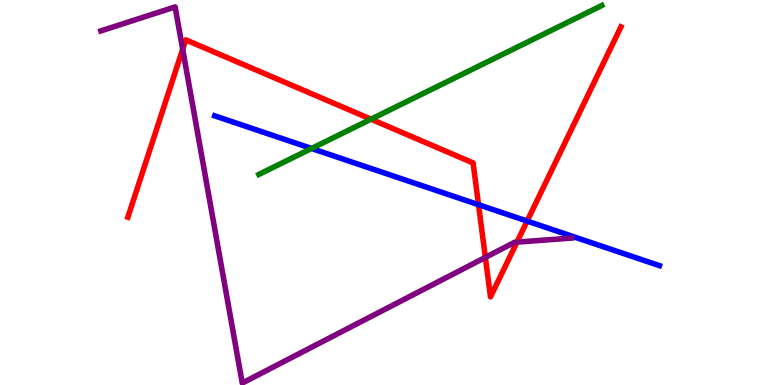[{'lines': ['blue', 'red'], 'intersections': [{'x': 6.17, 'y': 4.68}, {'x': 6.8, 'y': 4.26}]}, {'lines': ['green', 'red'], 'intersections': [{'x': 4.79, 'y': 6.9}]}, {'lines': ['purple', 'red'], 'intersections': [{'x': 2.36, 'y': 8.72}, {'x': 6.26, 'y': 3.31}, {'x': 6.67, 'y': 3.71}]}, {'lines': ['blue', 'green'], 'intersections': [{'x': 4.02, 'y': 6.14}]}, {'lines': ['blue', 'purple'], 'intersections': []}, {'lines': ['green', 'purple'], 'intersections': []}]